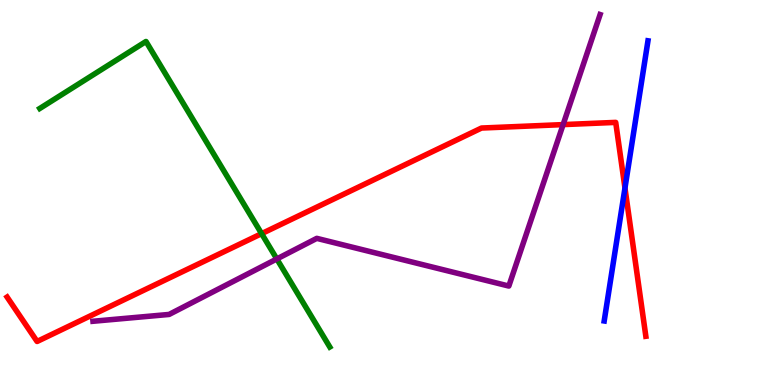[{'lines': ['blue', 'red'], 'intersections': [{'x': 8.06, 'y': 5.12}]}, {'lines': ['green', 'red'], 'intersections': [{'x': 3.38, 'y': 3.93}]}, {'lines': ['purple', 'red'], 'intersections': [{'x': 7.27, 'y': 6.76}]}, {'lines': ['blue', 'green'], 'intersections': []}, {'lines': ['blue', 'purple'], 'intersections': []}, {'lines': ['green', 'purple'], 'intersections': [{'x': 3.57, 'y': 3.27}]}]